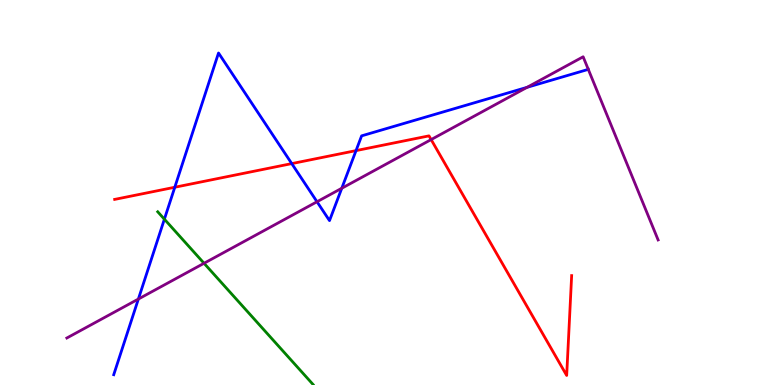[{'lines': ['blue', 'red'], 'intersections': [{'x': 2.26, 'y': 5.14}, {'x': 3.76, 'y': 5.75}, {'x': 4.59, 'y': 6.09}]}, {'lines': ['green', 'red'], 'intersections': []}, {'lines': ['purple', 'red'], 'intersections': [{'x': 5.56, 'y': 6.37}]}, {'lines': ['blue', 'green'], 'intersections': [{'x': 2.12, 'y': 4.31}]}, {'lines': ['blue', 'purple'], 'intersections': [{'x': 1.79, 'y': 2.23}, {'x': 4.09, 'y': 4.76}, {'x': 4.41, 'y': 5.11}, {'x': 6.8, 'y': 7.73}, {'x': 7.59, 'y': 8.2}]}, {'lines': ['green', 'purple'], 'intersections': [{'x': 2.63, 'y': 3.16}]}]